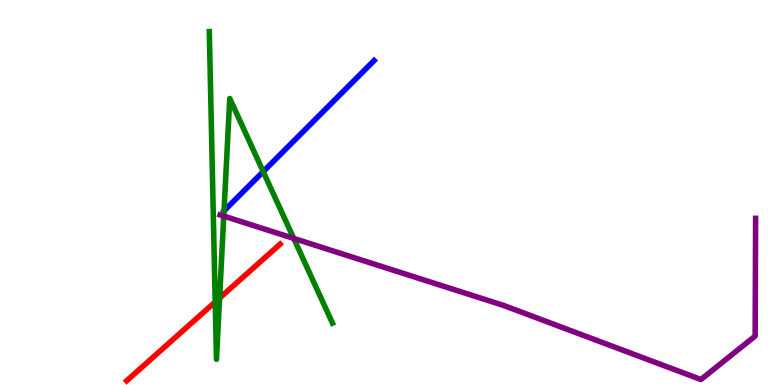[{'lines': ['blue', 'red'], 'intersections': []}, {'lines': ['green', 'red'], 'intersections': [{'x': 2.78, 'y': 2.16}, {'x': 2.83, 'y': 2.26}]}, {'lines': ['purple', 'red'], 'intersections': []}, {'lines': ['blue', 'green'], 'intersections': [{'x': 2.89, 'y': 4.52}, {'x': 3.4, 'y': 5.54}]}, {'lines': ['blue', 'purple'], 'intersections': []}, {'lines': ['green', 'purple'], 'intersections': [{'x': 2.89, 'y': 4.39}, {'x': 3.79, 'y': 3.81}]}]